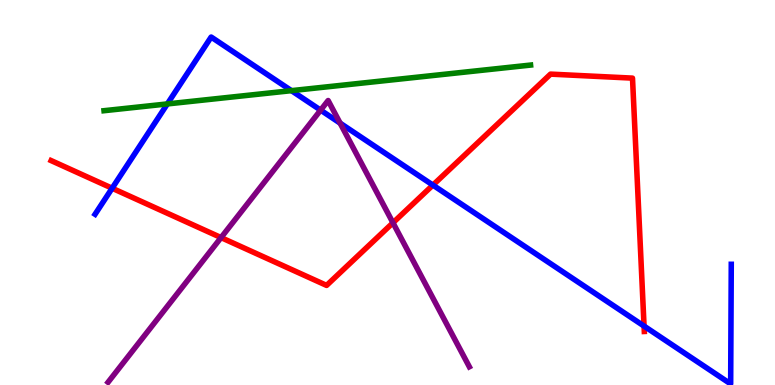[{'lines': ['blue', 'red'], 'intersections': [{'x': 1.45, 'y': 5.11}, {'x': 5.59, 'y': 5.19}, {'x': 8.31, 'y': 1.53}]}, {'lines': ['green', 'red'], 'intersections': []}, {'lines': ['purple', 'red'], 'intersections': [{'x': 2.85, 'y': 3.83}, {'x': 5.07, 'y': 4.21}]}, {'lines': ['blue', 'green'], 'intersections': [{'x': 2.16, 'y': 7.3}, {'x': 3.76, 'y': 7.65}]}, {'lines': ['blue', 'purple'], 'intersections': [{'x': 4.14, 'y': 7.14}, {'x': 4.39, 'y': 6.8}]}, {'lines': ['green', 'purple'], 'intersections': []}]